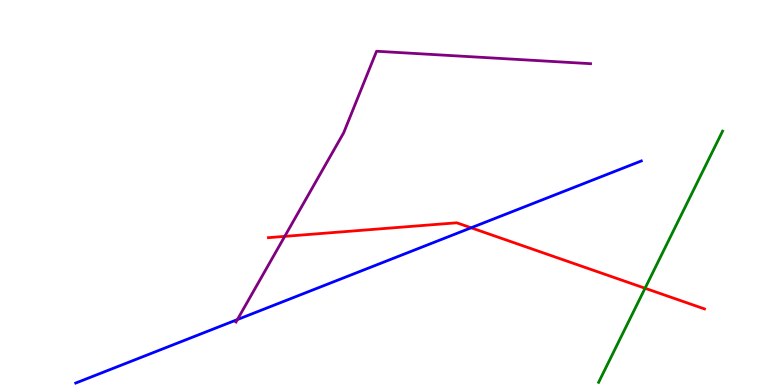[{'lines': ['blue', 'red'], 'intersections': [{'x': 6.08, 'y': 4.08}]}, {'lines': ['green', 'red'], 'intersections': [{'x': 8.32, 'y': 2.51}]}, {'lines': ['purple', 'red'], 'intersections': [{'x': 3.67, 'y': 3.86}]}, {'lines': ['blue', 'green'], 'intersections': []}, {'lines': ['blue', 'purple'], 'intersections': [{'x': 3.06, 'y': 1.7}]}, {'lines': ['green', 'purple'], 'intersections': []}]